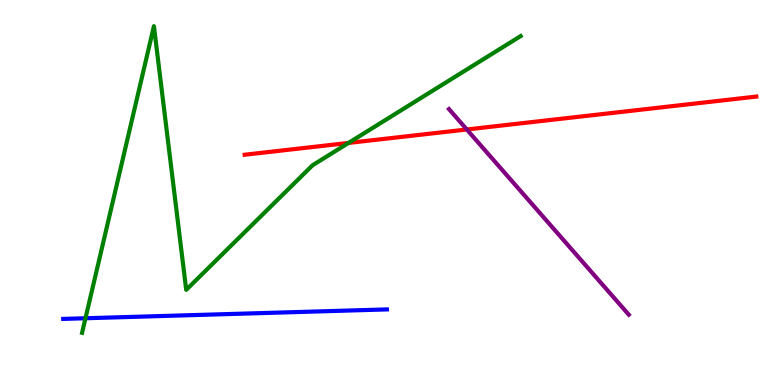[{'lines': ['blue', 'red'], 'intersections': []}, {'lines': ['green', 'red'], 'intersections': [{'x': 4.5, 'y': 6.29}]}, {'lines': ['purple', 'red'], 'intersections': [{'x': 6.02, 'y': 6.64}]}, {'lines': ['blue', 'green'], 'intersections': [{'x': 1.1, 'y': 1.73}]}, {'lines': ['blue', 'purple'], 'intersections': []}, {'lines': ['green', 'purple'], 'intersections': []}]